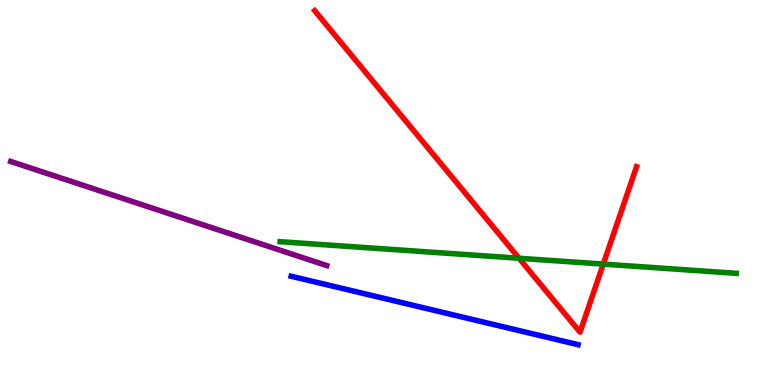[{'lines': ['blue', 'red'], 'intersections': []}, {'lines': ['green', 'red'], 'intersections': [{'x': 6.7, 'y': 3.29}, {'x': 7.78, 'y': 3.14}]}, {'lines': ['purple', 'red'], 'intersections': []}, {'lines': ['blue', 'green'], 'intersections': []}, {'lines': ['blue', 'purple'], 'intersections': []}, {'lines': ['green', 'purple'], 'intersections': []}]